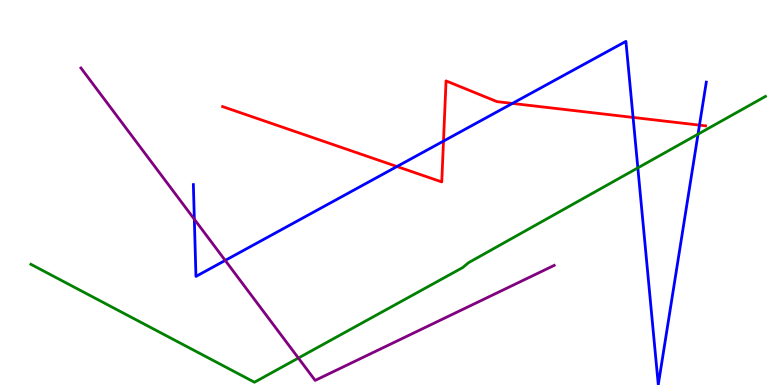[{'lines': ['blue', 'red'], 'intersections': [{'x': 5.12, 'y': 5.67}, {'x': 5.72, 'y': 6.34}, {'x': 6.61, 'y': 7.31}, {'x': 8.17, 'y': 6.95}, {'x': 9.03, 'y': 6.75}]}, {'lines': ['green', 'red'], 'intersections': []}, {'lines': ['purple', 'red'], 'intersections': []}, {'lines': ['blue', 'green'], 'intersections': [{'x': 8.23, 'y': 5.64}, {'x': 9.01, 'y': 6.52}]}, {'lines': ['blue', 'purple'], 'intersections': [{'x': 2.51, 'y': 4.31}, {'x': 2.91, 'y': 3.24}]}, {'lines': ['green', 'purple'], 'intersections': [{'x': 3.85, 'y': 0.7}]}]